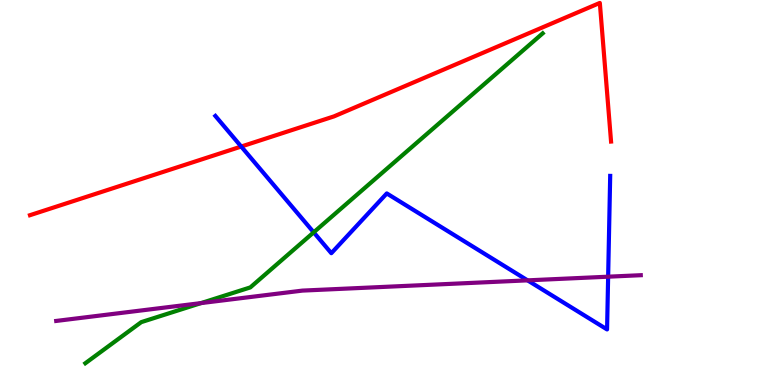[{'lines': ['blue', 'red'], 'intersections': [{'x': 3.11, 'y': 6.19}]}, {'lines': ['green', 'red'], 'intersections': []}, {'lines': ['purple', 'red'], 'intersections': []}, {'lines': ['blue', 'green'], 'intersections': [{'x': 4.05, 'y': 3.97}]}, {'lines': ['blue', 'purple'], 'intersections': [{'x': 6.81, 'y': 2.72}, {'x': 7.85, 'y': 2.81}]}, {'lines': ['green', 'purple'], 'intersections': [{'x': 2.59, 'y': 2.13}]}]